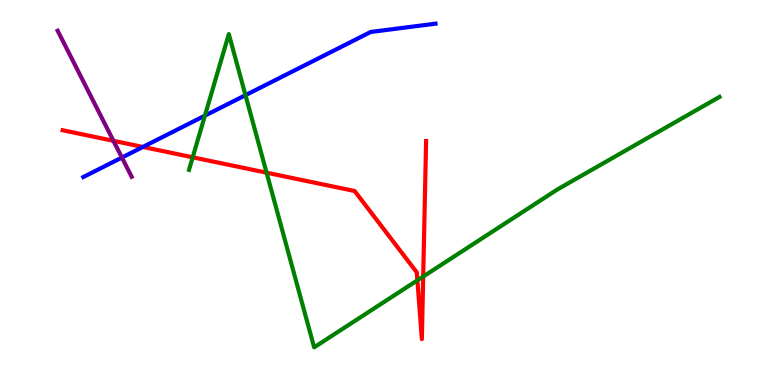[{'lines': ['blue', 'red'], 'intersections': [{'x': 1.84, 'y': 6.18}]}, {'lines': ['green', 'red'], 'intersections': [{'x': 2.49, 'y': 5.91}, {'x': 3.44, 'y': 5.51}, {'x': 5.39, 'y': 2.72}, {'x': 5.46, 'y': 2.82}]}, {'lines': ['purple', 'red'], 'intersections': [{'x': 1.46, 'y': 6.34}]}, {'lines': ['blue', 'green'], 'intersections': [{'x': 2.64, 'y': 7.0}, {'x': 3.17, 'y': 7.53}]}, {'lines': ['blue', 'purple'], 'intersections': [{'x': 1.57, 'y': 5.91}]}, {'lines': ['green', 'purple'], 'intersections': []}]